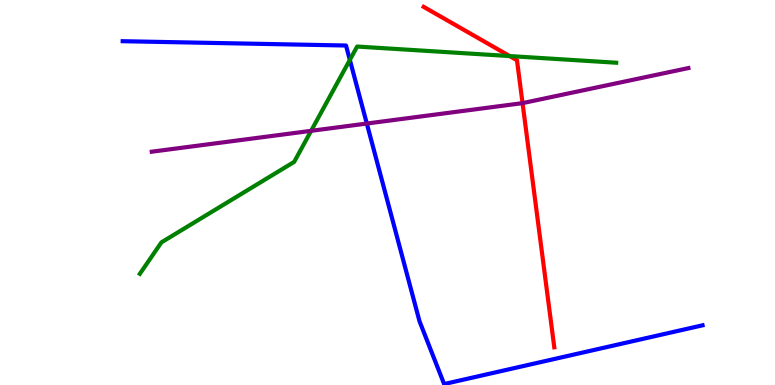[{'lines': ['blue', 'red'], 'intersections': []}, {'lines': ['green', 'red'], 'intersections': [{'x': 6.58, 'y': 8.54}]}, {'lines': ['purple', 'red'], 'intersections': [{'x': 6.74, 'y': 7.32}]}, {'lines': ['blue', 'green'], 'intersections': [{'x': 4.51, 'y': 8.44}]}, {'lines': ['blue', 'purple'], 'intersections': [{'x': 4.73, 'y': 6.79}]}, {'lines': ['green', 'purple'], 'intersections': [{'x': 4.01, 'y': 6.6}]}]